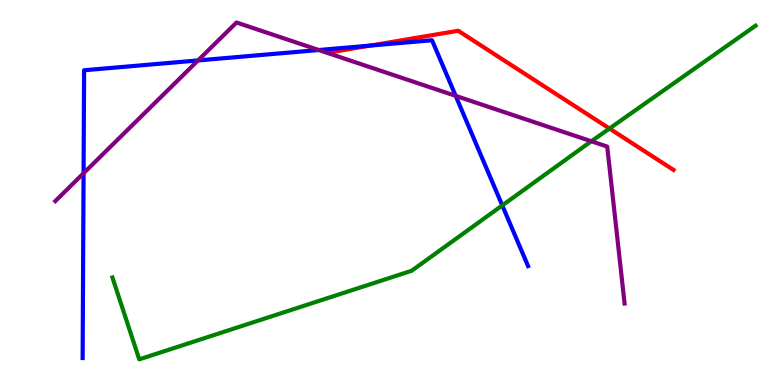[{'lines': ['blue', 'red'], 'intersections': [{'x': 4.78, 'y': 8.82}]}, {'lines': ['green', 'red'], 'intersections': [{'x': 7.86, 'y': 6.66}]}, {'lines': ['purple', 'red'], 'intersections': []}, {'lines': ['blue', 'green'], 'intersections': [{'x': 6.48, 'y': 4.66}]}, {'lines': ['blue', 'purple'], 'intersections': [{'x': 1.08, 'y': 5.5}, {'x': 2.56, 'y': 8.43}, {'x': 4.11, 'y': 8.7}, {'x': 5.88, 'y': 7.51}]}, {'lines': ['green', 'purple'], 'intersections': [{'x': 7.63, 'y': 6.33}]}]